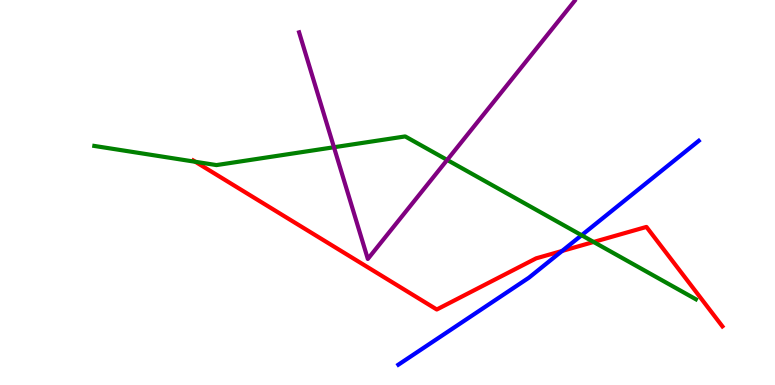[{'lines': ['blue', 'red'], 'intersections': [{'x': 7.25, 'y': 3.48}]}, {'lines': ['green', 'red'], 'intersections': [{'x': 2.52, 'y': 5.8}, {'x': 7.66, 'y': 3.71}]}, {'lines': ['purple', 'red'], 'intersections': []}, {'lines': ['blue', 'green'], 'intersections': [{'x': 7.5, 'y': 3.89}]}, {'lines': ['blue', 'purple'], 'intersections': []}, {'lines': ['green', 'purple'], 'intersections': [{'x': 4.31, 'y': 6.18}, {'x': 5.77, 'y': 5.85}]}]